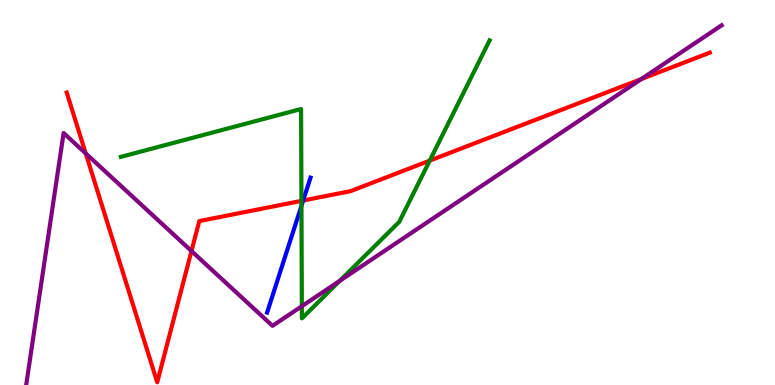[{'lines': ['blue', 'red'], 'intersections': [{'x': 3.91, 'y': 4.79}]}, {'lines': ['green', 'red'], 'intersections': [{'x': 3.89, 'y': 4.78}, {'x': 5.55, 'y': 5.83}]}, {'lines': ['purple', 'red'], 'intersections': [{'x': 1.11, 'y': 6.02}, {'x': 2.47, 'y': 3.48}, {'x': 8.27, 'y': 7.95}]}, {'lines': ['blue', 'green'], 'intersections': [{'x': 3.89, 'y': 4.65}]}, {'lines': ['blue', 'purple'], 'intersections': []}, {'lines': ['green', 'purple'], 'intersections': [{'x': 3.89, 'y': 2.05}, {'x': 4.38, 'y': 2.7}]}]